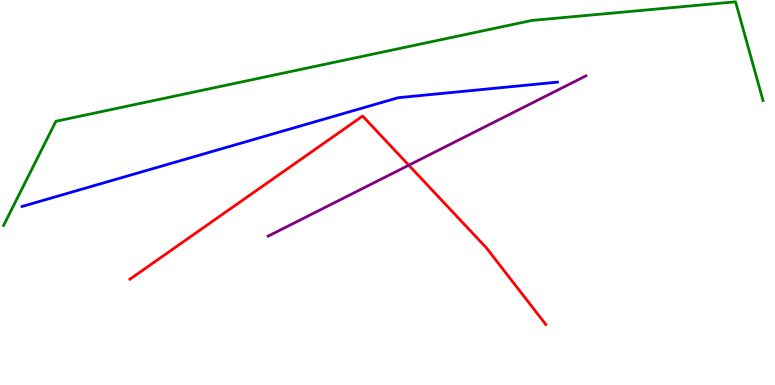[{'lines': ['blue', 'red'], 'intersections': []}, {'lines': ['green', 'red'], 'intersections': []}, {'lines': ['purple', 'red'], 'intersections': [{'x': 5.27, 'y': 5.71}]}, {'lines': ['blue', 'green'], 'intersections': []}, {'lines': ['blue', 'purple'], 'intersections': []}, {'lines': ['green', 'purple'], 'intersections': []}]